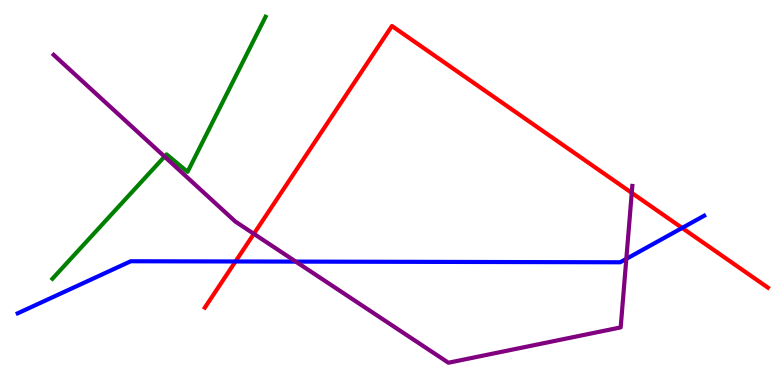[{'lines': ['blue', 'red'], 'intersections': [{'x': 3.04, 'y': 3.21}, {'x': 8.8, 'y': 4.08}]}, {'lines': ['green', 'red'], 'intersections': []}, {'lines': ['purple', 'red'], 'intersections': [{'x': 3.28, 'y': 3.93}, {'x': 8.15, 'y': 4.99}]}, {'lines': ['blue', 'green'], 'intersections': []}, {'lines': ['blue', 'purple'], 'intersections': [{'x': 3.82, 'y': 3.21}, {'x': 8.08, 'y': 3.28}]}, {'lines': ['green', 'purple'], 'intersections': [{'x': 2.12, 'y': 5.93}]}]